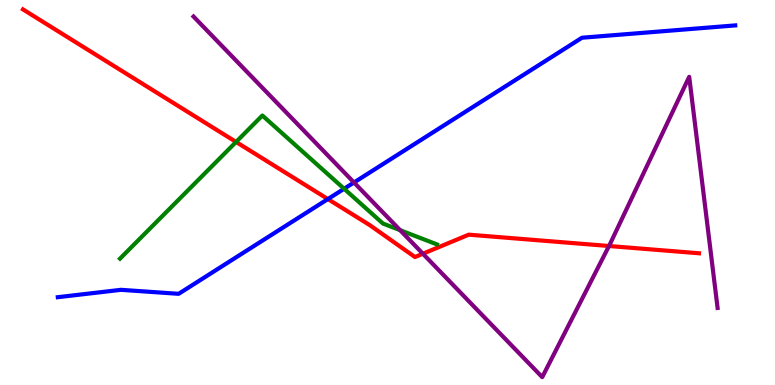[{'lines': ['blue', 'red'], 'intersections': [{'x': 4.23, 'y': 4.83}]}, {'lines': ['green', 'red'], 'intersections': [{'x': 3.05, 'y': 6.31}]}, {'lines': ['purple', 'red'], 'intersections': [{'x': 5.46, 'y': 3.41}, {'x': 7.86, 'y': 3.61}]}, {'lines': ['blue', 'green'], 'intersections': [{'x': 4.44, 'y': 5.1}]}, {'lines': ['blue', 'purple'], 'intersections': [{'x': 4.57, 'y': 5.26}]}, {'lines': ['green', 'purple'], 'intersections': [{'x': 5.16, 'y': 4.02}]}]